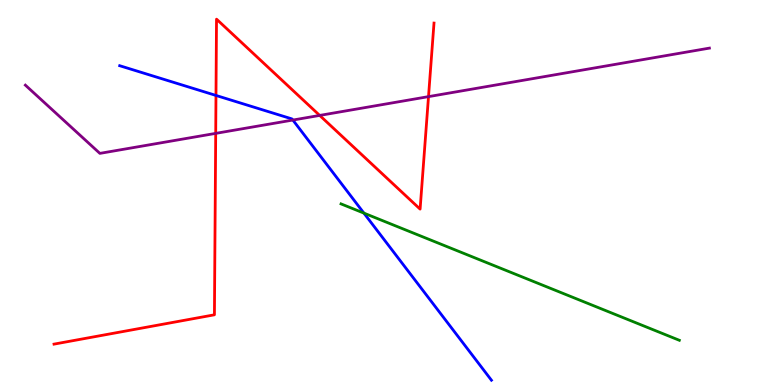[{'lines': ['blue', 'red'], 'intersections': [{'x': 2.79, 'y': 7.52}]}, {'lines': ['green', 'red'], 'intersections': []}, {'lines': ['purple', 'red'], 'intersections': [{'x': 2.78, 'y': 6.54}, {'x': 4.13, 'y': 7.0}, {'x': 5.53, 'y': 7.49}]}, {'lines': ['blue', 'green'], 'intersections': [{'x': 4.7, 'y': 4.46}]}, {'lines': ['blue', 'purple'], 'intersections': [{'x': 3.78, 'y': 6.88}]}, {'lines': ['green', 'purple'], 'intersections': []}]